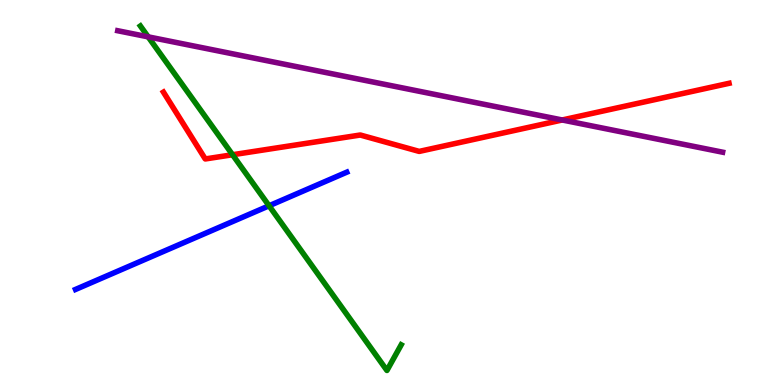[{'lines': ['blue', 'red'], 'intersections': []}, {'lines': ['green', 'red'], 'intersections': [{'x': 3.0, 'y': 5.98}]}, {'lines': ['purple', 'red'], 'intersections': [{'x': 7.25, 'y': 6.88}]}, {'lines': ['blue', 'green'], 'intersections': [{'x': 3.47, 'y': 4.66}]}, {'lines': ['blue', 'purple'], 'intersections': []}, {'lines': ['green', 'purple'], 'intersections': [{'x': 1.91, 'y': 9.04}]}]